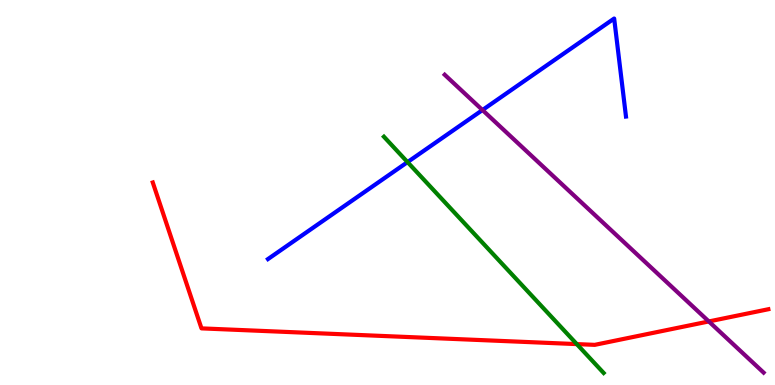[{'lines': ['blue', 'red'], 'intersections': []}, {'lines': ['green', 'red'], 'intersections': [{'x': 7.44, 'y': 1.06}]}, {'lines': ['purple', 'red'], 'intersections': [{'x': 9.15, 'y': 1.65}]}, {'lines': ['blue', 'green'], 'intersections': [{'x': 5.26, 'y': 5.79}]}, {'lines': ['blue', 'purple'], 'intersections': [{'x': 6.23, 'y': 7.14}]}, {'lines': ['green', 'purple'], 'intersections': []}]